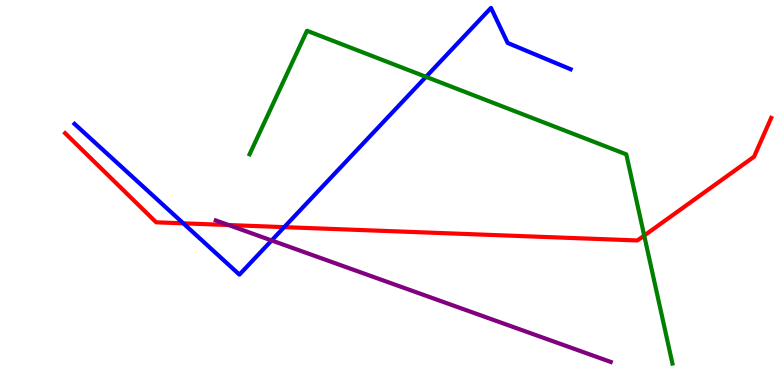[{'lines': ['blue', 'red'], 'intersections': [{'x': 2.37, 'y': 4.2}, {'x': 3.67, 'y': 4.1}]}, {'lines': ['green', 'red'], 'intersections': [{'x': 8.31, 'y': 3.88}]}, {'lines': ['purple', 'red'], 'intersections': [{'x': 2.95, 'y': 4.15}]}, {'lines': ['blue', 'green'], 'intersections': [{'x': 5.5, 'y': 8.0}]}, {'lines': ['blue', 'purple'], 'intersections': [{'x': 3.5, 'y': 3.75}]}, {'lines': ['green', 'purple'], 'intersections': []}]